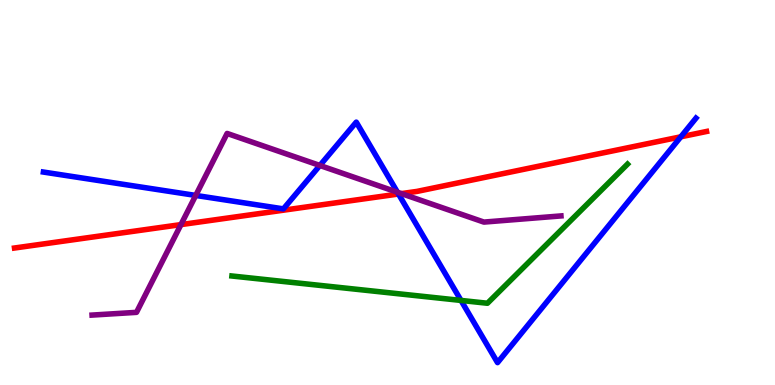[{'lines': ['blue', 'red'], 'intersections': [{'x': 5.14, 'y': 4.96}, {'x': 8.79, 'y': 6.45}]}, {'lines': ['green', 'red'], 'intersections': []}, {'lines': ['purple', 'red'], 'intersections': [{'x': 2.33, 'y': 4.17}, {'x': 5.18, 'y': 4.97}]}, {'lines': ['blue', 'green'], 'intersections': [{'x': 5.95, 'y': 2.2}]}, {'lines': ['blue', 'purple'], 'intersections': [{'x': 2.53, 'y': 4.92}, {'x': 4.13, 'y': 5.7}, {'x': 5.13, 'y': 5.01}]}, {'lines': ['green', 'purple'], 'intersections': []}]